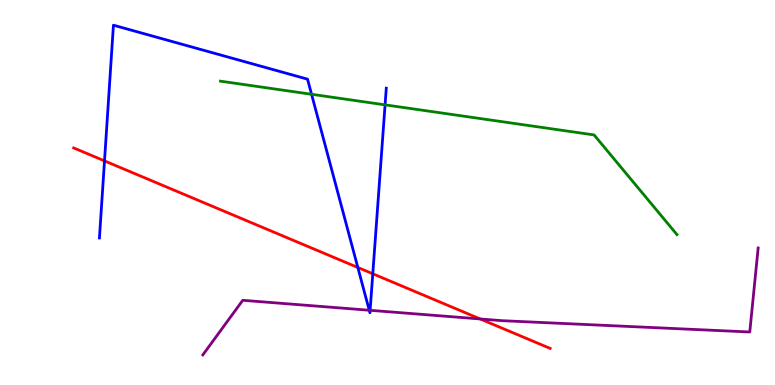[{'lines': ['blue', 'red'], 'intersections': [{'x': 1.35, 'y': 5.82}, {'x': 4.62, 'y': 3.05}, {'x': 4.81, 'y': 2.89}]}, {'lines': ['green', 'red'], 'intersections': []}, {'lines': ['purple', 'red'], 'intersections': [{'x': 6.2, 'y': 1.72}]}, {'lines': ['blue', 'green'], 'intersections': [{'x': 4.02, 'y': 7.55}, {'x': 4.97, 'y': 7.28}]}, {'lines': ['blue', 'purple'], 'intersections': [{'x': 4.76, 'y': 1.94}, {'x': 4.78, 'y': 1.94}]}, {'lines': ['green', 'purple'], 'intersections': []}]